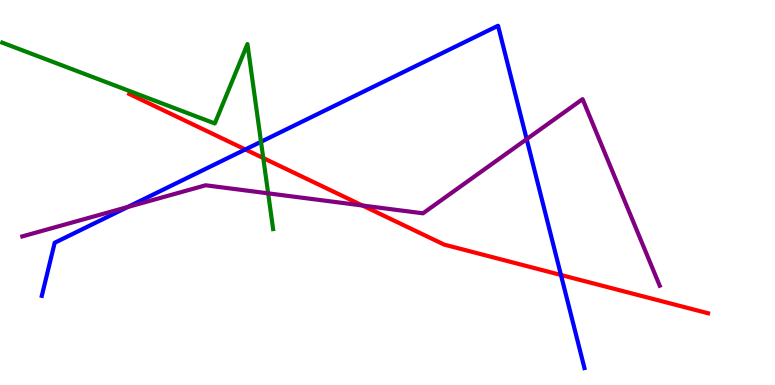[{'lines': ['blue', 'red'], 'intersections': [{'x': 3.17, 'y': 6.12}, {'x': 7.24, 'y': 2.86}]}, {'lines': ['green', 'red'], 'intersections': [{'x': 3.4, 'y': 5.89}]}, {'lines': ['purple', 'red'], 'intersections': [{'x': 4.68, 'y': 4.66}]}, {'lines': ['blue', 'green'], 'intersections': [{'x': 3.37, 'y': 6.32}]}, {'lines': ['blue', 'purple'], 'intersections': [{'x': 1.65, 'y': 4.62}, {'x': 6.8, 'y': 6.39}]}, {'lines': ['green', 'purple'], 'intersections': [{'x': 3.46, 'y': 4.98}]}]